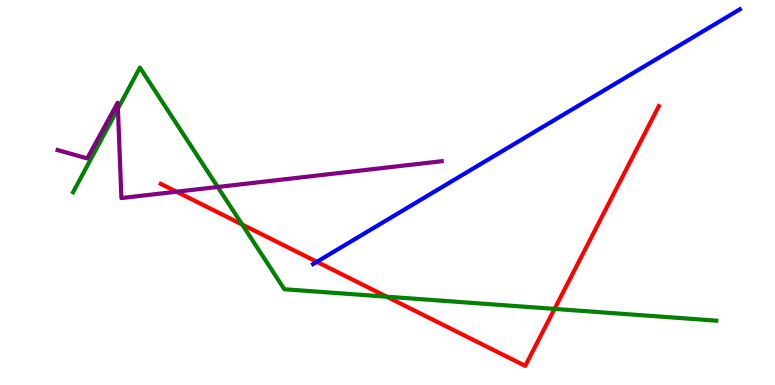[{'lines': ['blue', 'red'], 'intersections': [{'x': 4.09, 'y': 3.2}]}, {'lines': ['green', 'red'], 'intersections': [{'x': 3.13, 'y': 4.17}, {'x': 4.99, 'y': 2.29}, {'x': 7.16, 'y': 1.98}]}, {'lines': ['purple', 'red'], 'intersections': [{'x': 2.28, 'y': 5.02}]}, {'lines': ['blue', 'green'], 'intersections': []}, {'lines': ['blue', 'purple'], 'intersections': []}, {'lines': ['green', 'purple'], 'intersections': [{'x': 1.52, 'y': 7.18}, {'x': 2.81, 'y': 5.14}]}]